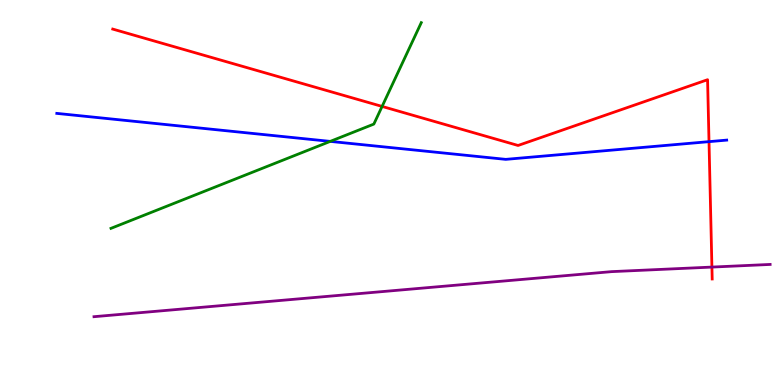[{'lines': ['blue', 'red'], 'intersections': [{'x': 9.15, 'y': 6.32}]}, {'lines': ['green', 'red'], 'intersections': [{'x': 4.93, 'y': 7.24}]}, {'lines': ['purple', 'red'], 'intersections': [{'x': 9.19, 'y': 3.06}]}, {'lines': ['blue', 'green'], 'intersections': [{'x': 4.26, 'y': 6.33}]}, {'lines': ['blue', 'purple'], 'intersections': []}, {'lines': ['green', 'purple'], 'intersections': []}]